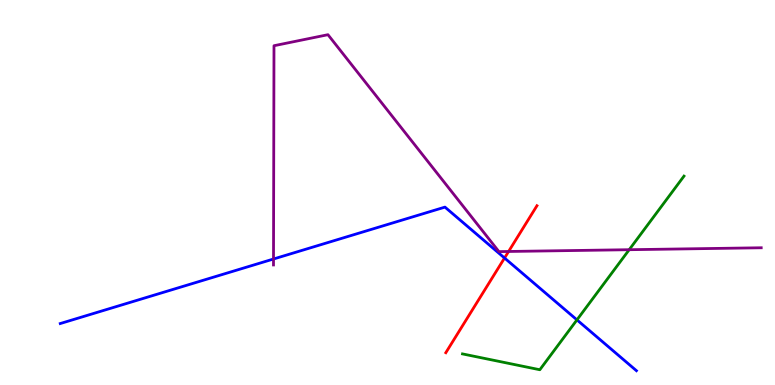[{'lines': ['blue', 'red'], 'intersections': [{'x': 6.51, 'y': 3.3}]}, {'lines': ['green', 'red'], 'intersections': []}, {'lines': ['purple', 'red'], 'intersections': [{'x': 6.56, 'y': 3.47}]}, {'lines': ['blue', 'green'], 'intersections': [{'x': 7.44, 'y': 1.69}]}, {'lines': ['blue', 'purple'], 'intersections': [{'x': 3.53, 'y': 3.27}]}, {'lines': ['green', 'purple'], 'intersections': [{'x': 8.12, 'y': 3.51}]}]